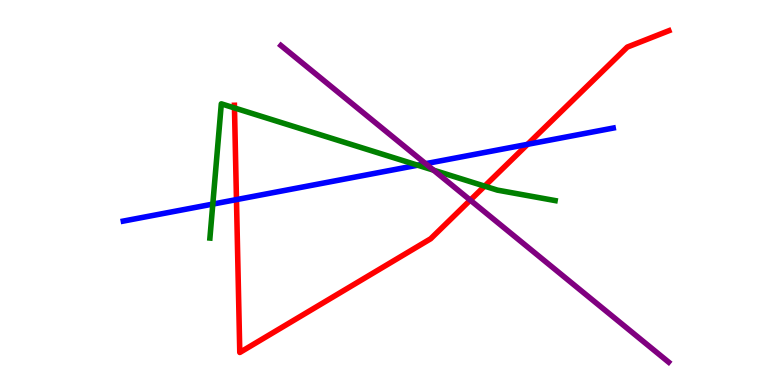[{'lines': ['blue', 'red'], 'intersections': [{'x': 3.05, 'y': 4.82}, {'x': 6.81, 'y': 6.25}]}, {'lines': ['green', 'red'], 'intersections': [{'x': 3.03, 'y': 7.2}, {'x': 6.25, 'y': 5.17}]}, {'lines': ['purple', 'red'], 'intersections': [{'x': 6.07, 'y': 4.8}]}, {'lines': ['blue', 'green'], 'intersections': [{'x': 2.75, 'y': 4.7}, {'x': 5.39, 'y': 5.71}]}, {'lines': ['blue', 'purple'], 'intersections': [{'x': 5.49, 'y': 5.75}]}, {'lines': ['green', 'purple'], 'intersections': [{'x': 5.59, 'y': 5.58}]}]